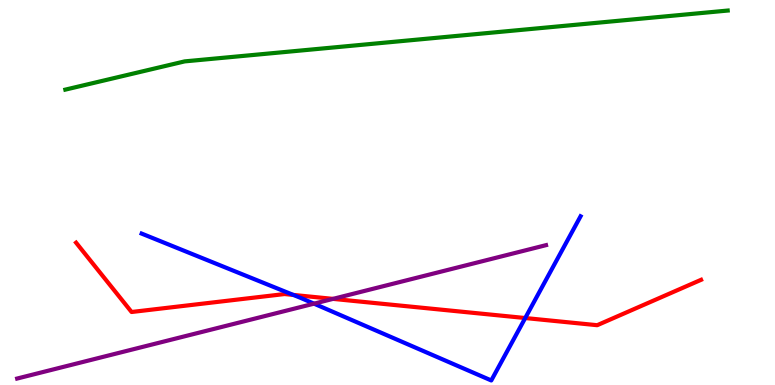[{'lines': ['blue', 'red'], 'intersections': [{'x': 3.78, 'y': 2.34}, {'x': 6.78, 'y': 1.74}]}, {'lines': ['green', 'red'], 'intersections': []}, {'lines': ['purple', 'red'], 'intersections': [{'x': 4.3, 'y': 2.24}]}, {'lines': ['blue', 'green'], 'intersections': []}, {'lines': ['blue', 'purple'], 'intersections': [{'x': 4.05, 'y': 2.11}]}, {'lines': ['green', 'purple'], 'intersections': []}]